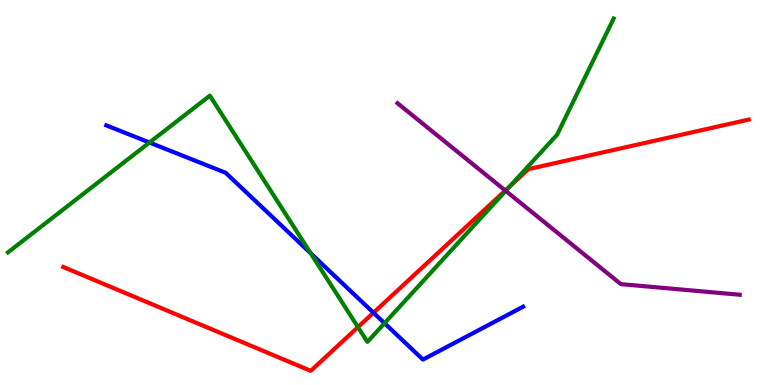[{'lines': ['blue', 'red'], 'intersections': [{'x': 4.82, 'y': 1.88}]}, {'lines': ['green', 'red'], 'intersections': [{'x': 4.62, 'y': 1.5}, {'x': 6.58, 'y': 5.16}]}, {'lines': ['purple', 'red'], 'intersections': [{'x': 6.52, 'y': 5.05}]}, {'lines': ['blue', 'green'], 'intersections': [{'x': 1.93, 'y': 6.3}, {'x': 4.01, 'y': 3.42}, {'x': 4.96, 'y': 1.61}]}, {'lines': ['blue', 'purple'], 'intersections': []}, {'lines': ['green', 'purple'], 'intersections': [{'x': 6.53, 'y': 5.04}]}]